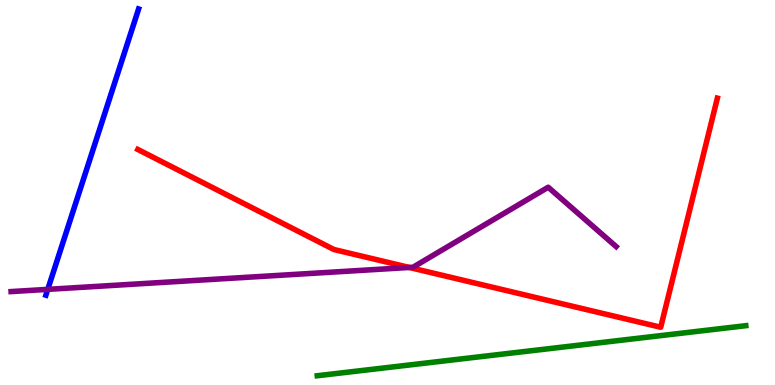[{'lines': ['blue', 'red'], 'intersections': []}, {'lines': ['green', 'red'], 'intersections': []}, {'lines': ['purple', 'red'], 'intersections': [{'x': 5.28, 'y': 3.05}]}, {'lines': ['blue', 'green'], 'intersections': []}, {'lines': ['blue', 'purple'], 'intersections': [{'x': 0.616, 'y': 2.48}]}, {'lines': ['green', 'purple'], 'intersections': []}]